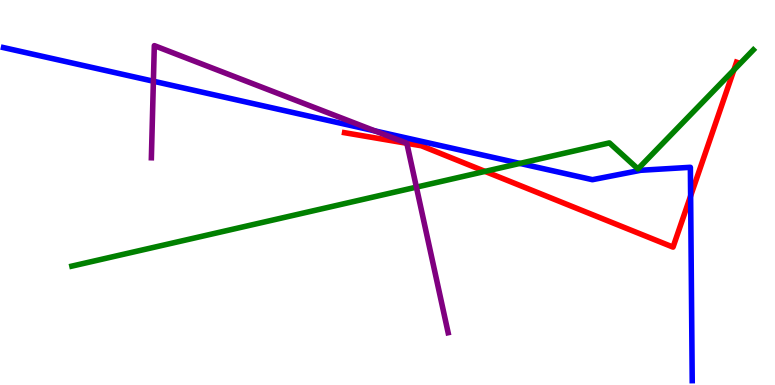[{'lines': ['blue', 'red'], 'intersections': [{'x': 8.91, 'y': 4.91}]}, {'lines': ['green', 'red'], 'intersections': [{'x': 6.26, 'y': 5.55}, {'x': 9.47, 'y': 8.18}]}, {'lines': ['purple', 'red'], 'intersections': [{'x': 5.25, 'y': 6.28}]}, {'lines': ['blue', 'green'], 'intersections': [{'x': 6.71, 'y': 5.76}]}, {'lines': ['blue', 'purple'], 'intersections': [{'x': 1.98, 'y': 7.89}, {'x': 4.84, 'y': 6.6}]}, {'lines': ['green', 'purple'], 'intersections': [{'x': 5.37, 'y': 5.14}]}]